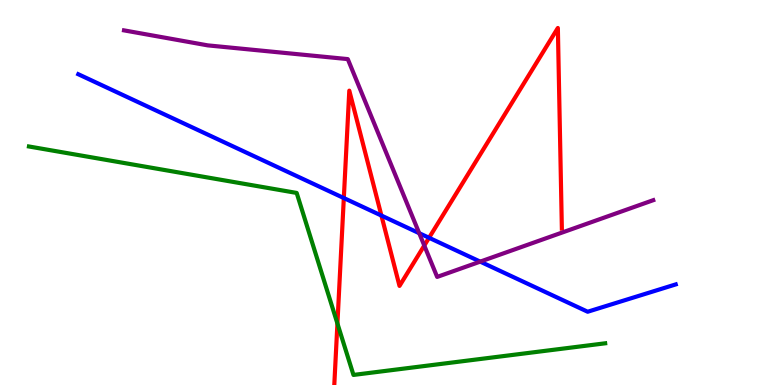[{'lines': ['blue', 'red'], 'intersections': [{'x': 4.44, 'y': 4.86}, {'x': 4.92, 'y': 4.4}, {'x': 5.54, 'y': 3.82}]}, {'lines': ['green', 'red'], 'intersections': [{'x': 4.35, 'y': 1.6}]}, {'lines': ['purple', 'red'], 'intersections': [{'x': 5.47, 'y': 3.62}]}, {'lines': ['blue', 'green'], 'intersections': []}, {'lines': ['blue', 'purple'], 'intersections': [{'x': 5.41, 'y': 3.94}, {'x': 6.2, 'y': 3.2}]}, {'lines': ['green', 'purple'], 'intersections': []}]